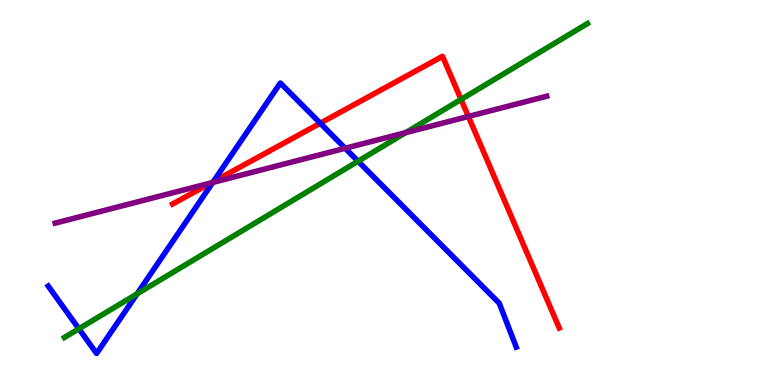[{'lines': ['blue', 'red'], 'intersections': [{'x': 2.75, 'y': 5.28}, {'x': 4.13, 'y': 6.8}]}, {'lines': ['green', 'red'], 'intersections': [{'x': 5.95, 'y': 7.42}]}, {'lines': ['purple', 'red'], 'intersections': [{'x': 2.73, 'y': 5.25}, {'x': 6.04, 'y': 6.97}]}, {'lines': ['blue', 'green'], 'intersections': [{'x': 1.02, 'y': 1.46}, {'x': 1.77, 'y': 2.37}, {'x': 4.62, 'y': 5.81}]}, {'lines': ['blue', 'purple'], 'intersections': [{'x': 2.75, 'y': 5.26}, {'x': 4.45, 'y': 6.15}]}, {'lines': ['green', 'purple'], 'intersections': [{'x': 5.23, 'y': 6.55}]}]